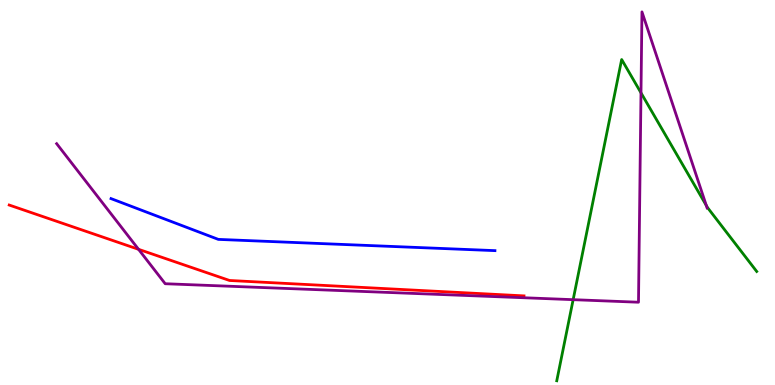[{'lines': ['blue', 'red'], 'intersections': []}, {'lines': ['green', 'red'], 'intersections': []}, {'lines': ['purple', 'red'], 'intersections': [{'x': 1.79, 'y': 3.52}]}, {'lines': ['blue', 'green'], 'intersections': []}, {'lines': ['blue', 'purple'], 'intersections': []}, {'lines': ['green', 'purple'], 'intersections': [{'x': 7.4, 'y': 2.22}, {'x': 8.27, 'y': 7.59}, {'x': 9.11, 'y': 4.66}]}]